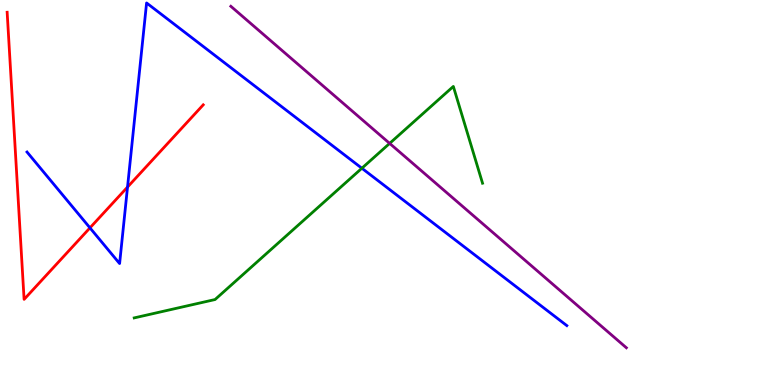[{'lines': ['blue', 'red'], 'intersections': [{'x': 1.16, 'y': 4.08}, {'x': 1.65, 'y': 5.14}]}, {'lines': ['green', 'red'], 'intersections': []}, {'lines': ['purple', 'red'], 'intersections': []}, {'lines': ['blue', 'green'], 'intersections': [{'x': 4.67, 'y': 5.63}]}, {'lines': ['blue', 'purple'], 'intersections': []}, {'lines': ['green', 'purple'], 'intersections': [{'x': 5.03, 'y': 6.28}]}]